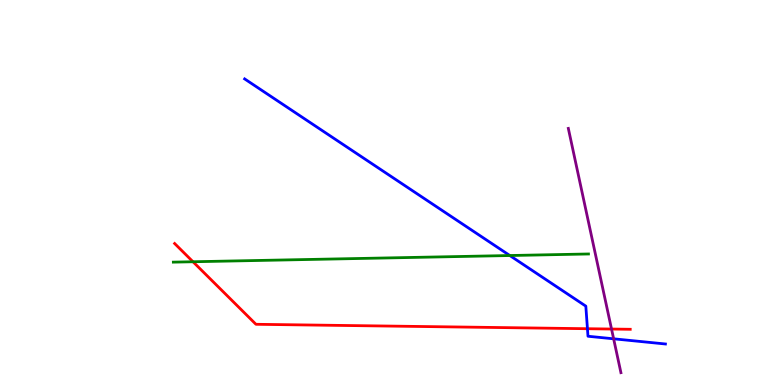[{'lines': ['blue', 'red'], 'intersections': [{'x': 7.58, 'y': 1.46}]}, {'lines': ['green', 'red'], 'intersections': [{'x': 2.49, 'y': 3.2}]}, {'lines': ['purple', 'red'], 'intersections': [{'x': 7.89, 'y': 1.45}]}, {'lines': ['blue', 'green'], 'intersections': [{'x': 6.58, 'y': 3.36}]}, {'lines': ['blue', 'purple'], 'intersections': [{'x': 7.92, 'y': 1.2}]}, {'lines': ['green', 'purple'], 'intersections': []}]